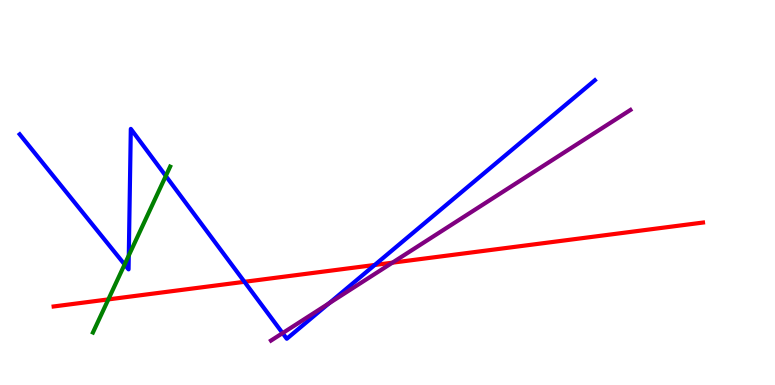[{'lines': ['blue', 'red'], 'intersections': [{'x': 3.15, 'y': 2.68}, {'x': 4.84, 'y': 3.12}]}, {'lines': ['green', 'red'], 'intersections': [{'x': 1.4, 'y': 2.22}]}, {'lines': ['purple', 'red'], 'intersections': [{'x': 5.06, 'y': 3.18}]}, {'lines': ['blue', 'green'], 'intersections': [{'x': 1.61, 'y': 3.13}, {'x': 1.66, 'y': 3.36}, {'x': 2.14, 'y': 5.43}]}, {'lines': ['blue', 'purple'], 'intersections': [{'x': 3.65, 'y': 1.35}, {'x': 4.24, 'y': 2.12}]}, {'lines': ['green', 'purple'], 'intersections': []}]